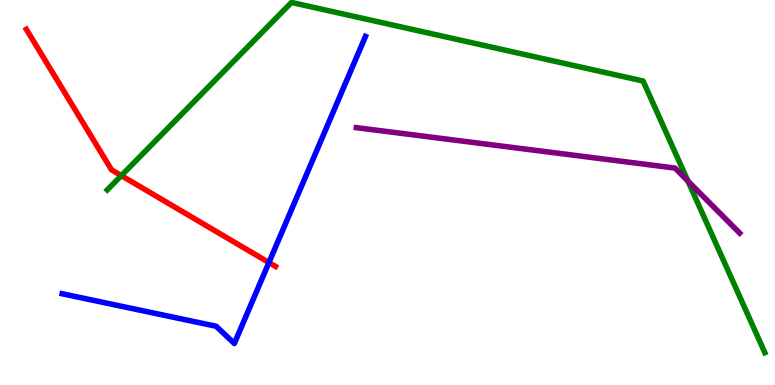[{'lines': ['blue', 'red'], 'intersections': [{'x': 3.47, 'y': 3.18}]}, {'lines': ['green', 'red'], 'intersections': [{'x': 1.57, 'y': 5.44}]}, {'lines': ['purple', 'red'], 'intersections': []}, {'lines': ['blue', 'green'], 'intersections': []}, {'lines': ['blue', 'purple'], 'intersections': []}, {'lines': ['green', 'purple'], 'intersections': [{'x': 8.88, 'y': 5.3}]}]